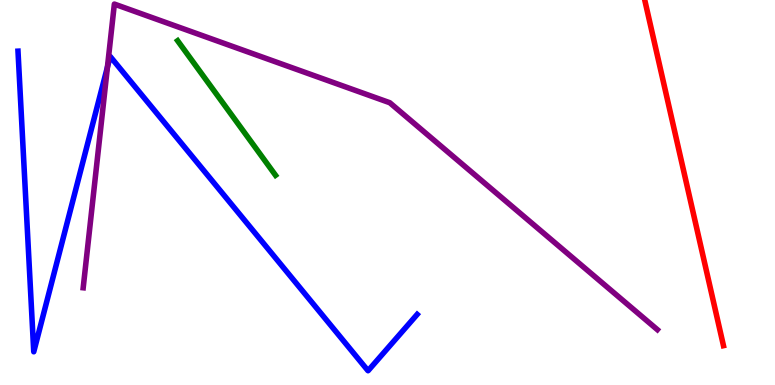[{'lines': ['blue', 'red'], 'intersections': []}, {'lines': ['green', 'red'], 'intersections': []}, {'lines': ['purple', 'red'], 'intersections': []}, {'lines': ['blue', 'green'], 'intersections': []}, {'lines': ['blue', 'purple'], 'intersections': [{'x': 1.39, 'y': 8.26}]}, {'lines': ['green', 'purple'], 'intersections': []}]